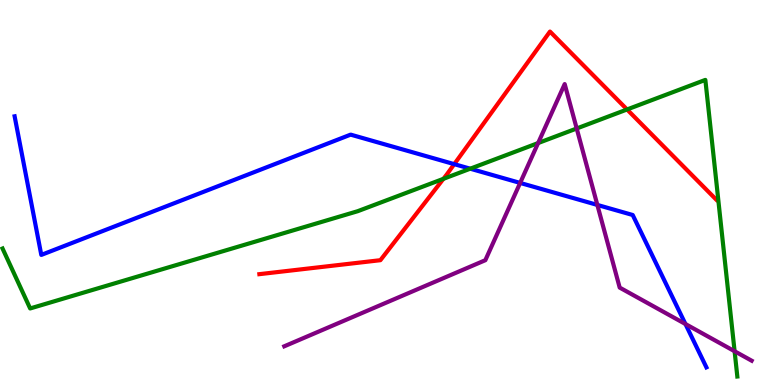[{'lines': ['blue', 'red'], 'intersections': [{'x': 5.86, 'y': 5.74}]}, {'lines': ['green', 'red'], 'intersections': [{'x': 5.72, 'y': 5.36}, {'x': 8.09, 'y': 7.16}]}, {'lines': ['purple', 'red'], 'intersections': []}, {'lines': ['blue', 'green'], 'intersections': [{'x': 6.07, 'y': 5.62}]}, {'lines': ['blue', 'purple'], 'intersections': [{'x': 6.71, 'y': 5.25}, {'x': 7.71, 'y': 4.68}, {'x': 8.84, 'y': 1.58}]}, {'lines': ['green', 'purple'], 'intersections': [{'x': 6.94, 'y': 6.28}, {'x': 7.44, 'y': 6.66}, {'x': 9.48, 'y': 0.877}]}]